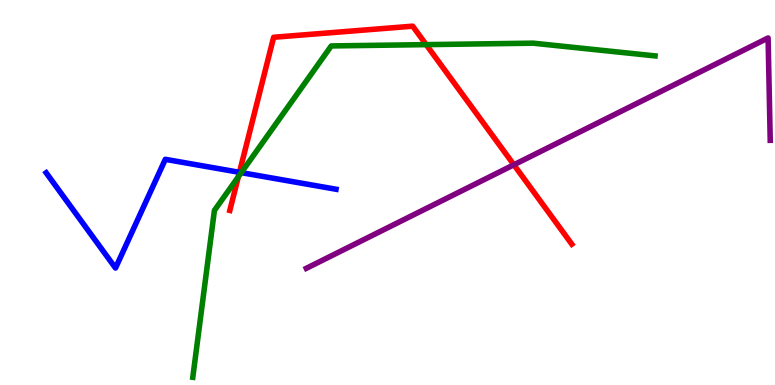[{'lines': ['blue', 'red'], 'intersections': [{'x': 3.09, 'y': 5.52}]}, {'lines': ['green', 'red'], 'intersections': [{'x': 3.08, 'y': 5.41}, {'x': 5.5, 'y': 8.84}]}, {'lines': ['purple', 'red'], 'intersections': [{'x': 6.63, 'y': 5.72}]}, {'lines': ['blue', 'green'], 'intersections': [{'x': 3.11, 'y': 5.52}]}, {'lines': ['blue', 'purple'], 'intersections': []}, {'lines': ['green', 'purple'], 'intersections': []}]